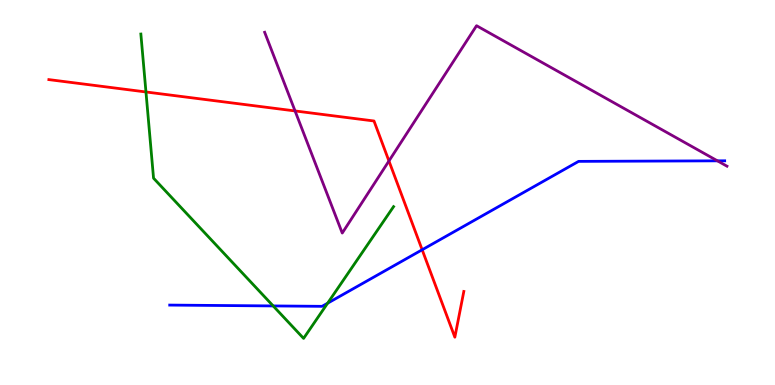[{'lines': ['blue', 'red'], 'intersections': [{'x': 5.45, 'y': 3.51}]}, {'lines': ['green', 'red'], 'intersections': [{'x': 1.88, 'y': 7.61}]}, {'lines': ['purple', 'red'], 'intersections': [{'x': 3.81, 'y': 7.12}, {'x': 5.02, 'y': 5.82}]}, {'lines': ['blue', 'green'], 'intersections': [{'x': 3.52, 'y': 2.05}, {'x': 4.23, 'y': 2.12}]}, {'lines': ['blue', 'purple'], 'intersections': [{'x': 9.26, 'y': 5.82}]}, {'lines': ['green', 'purple'], 'intersections': []}]